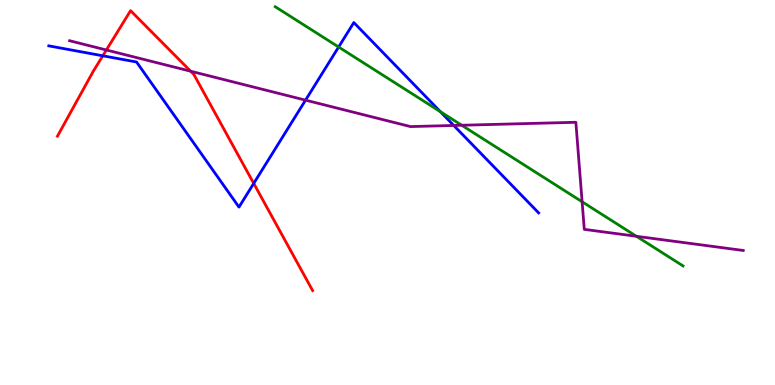[{'lines': ['blue', 'red'], 'intersections': [{'x': 1.33, 'y': 8.55}, {'x': 3.27, 'y': 5.24}]}, {'lines': ['green', 'red'], 'intersections': []}, {'lines': ['purple', 'red'], 'intersections': [{'x': 1.37, 'y': 8.7}, {'x': 2.46, 'y': 8.15}]}, {'lines': ['blue', 'green'], 'intersections': [{'x': 4.37, 'y': 8.78}, {'x': 5.68, 'y': 7.1}]}, {'lines': ['blue', 'purple'], 'intersections': [{'x': 3.94, 'y': 7.4}, {'x': 5.85, 'y': 6.74}]}, {'lines': ['green', 'purple'], 'intersections': [{'x': 5.96, 'y': 6.75}, {'x': 7.51, 'y': 4.76}, {'x': 8.21, 'y': 3.86}]}]